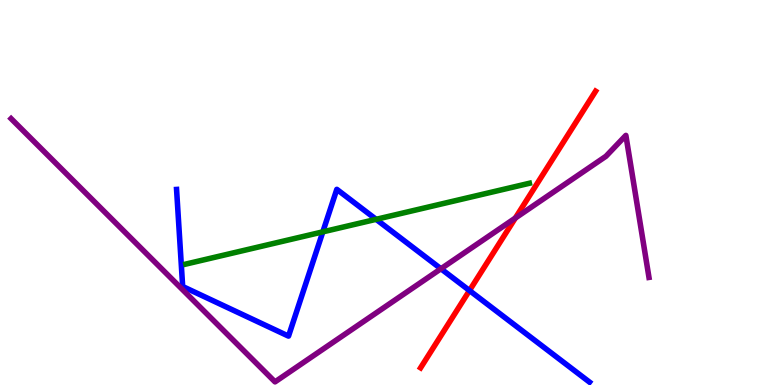[{'lines': ['blue', 'red'], 'intersections': [{'x': 6.06, 'y': 2.45}]}, {'lines': ['green', 'red'], 'intersections': []}, {'lines': ['purple', 'red'], 'intersections': [{'x': 6.65, 'y': 4.34}]}, {'lines': ['blue', 'green'], 'intersections': [{'x': 4.17, 'y': 3.98}, {'x': 4.85, 'y': 4.3}]}, {'lines': ['blue', 'purple'], 'intersections': [{'x': 5.69, 'y': 3.02}]}, {'lines': ['green', 'purple'], 'intersections': []}]